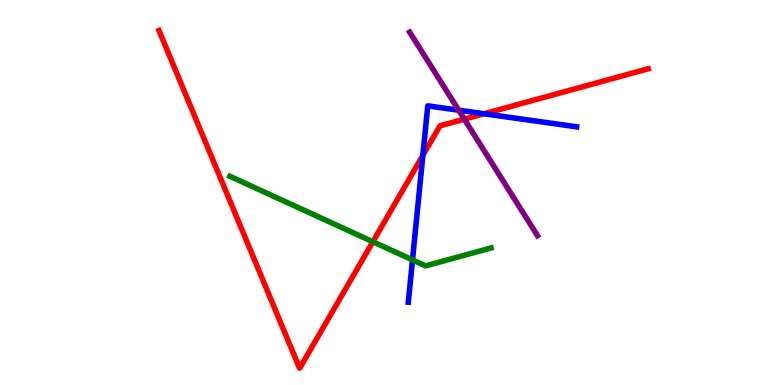[{'lines': ['blue', 'red'], 'intersections': [{'x': 5.46, 'y': 5.96}, {'x': 6.25, 'y': 7.05}]}, {'lines': ['green', 'red'], 'intersections': [{'x': 4.81, 'y': 3.72}]}, {'lines': ['purple', 'red'], 'intersections': [{'x': 5.99, 'y': 6.9}]}, {'lines': ['blue', 'green'], 'intersections': [{'x': 5.32, 'y': 3.25}]}, {'lines': ['blue', 'purple'], 'intersections': [{'x': 5.92, 'y': 7.14}]}, {'lines': ['green', 'purple'], 'intersections': []}]